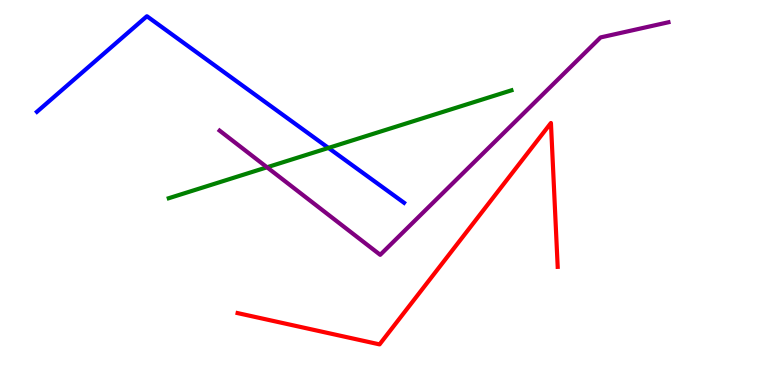[{'lines': ['blue', 'red'], 'intersections': []}, {'lines': ['green', 'red'], 'intersections': []}, {'lines': ['purple', 'red'], 'intersections': []}, {'lines': ['blue', 'green'], 'intersections': [{'x': 4.24, 'y': 6.16}]}, {'lines': ['blue', 'purple'], 'intersections': []}, {'lines': ['green', 'purple'], 'intersections': [{'x': 3.45, 'y': 5.66}]}]